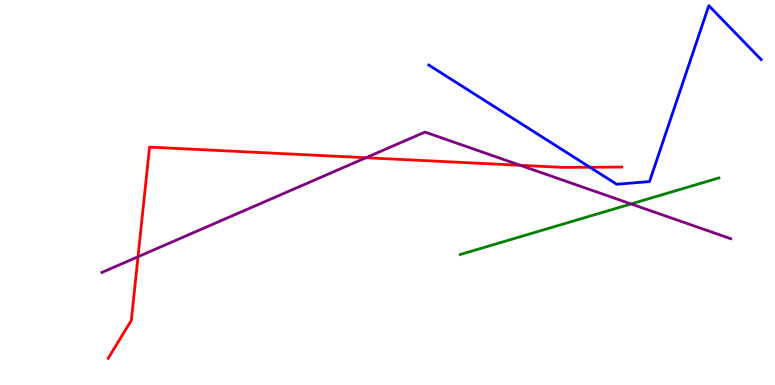[{'lines': ['blue', 'red'], 'intersections': [{'x': 7.61, 'y': 5.66}]}, {'lines': ['green', 'red'], 'intersections': []}, {'lines': ['purple', 'red'], 'intersections': [{'x': 1.78, 'y': 3.33}, {'x': 4.72, 'y': 5.9}, {'x': 6.71, 'y': 5.71}]}, {'lines': ['blue', 'green'], 'intersections': []}, {'lines': ['blue', 'purple'], 'intersections': []}, {'lines': ['green', 'purple'], 'intersections': [{'x': 8.14, 'y': 4.7}]}]